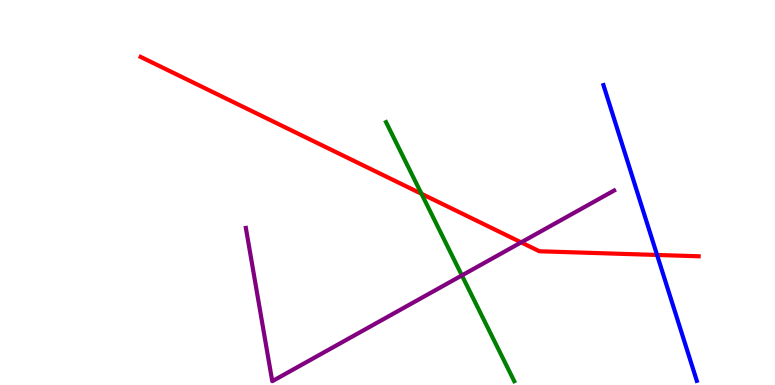[{'lines': ['blue', 'red'], 'intersections': [{'x': 8.48, 'y': 3.38}]}, {'lines': ['green', 'red'], 'intersections': [{'x': 5.44, 'y': 4.97}]}, {'lines': ['purple', 'red'], 'intersections': [{'x': 6.72, 'y': 3.7}]}, {'lines': ['blue', 'green'], 'intersections': []}, {'lines': ['blue', 'purple'], 'intersections': []}, {'lines': ['green', 'purple'], 'intersections': [{'x': 5.96, 'y': 2.85}]}]